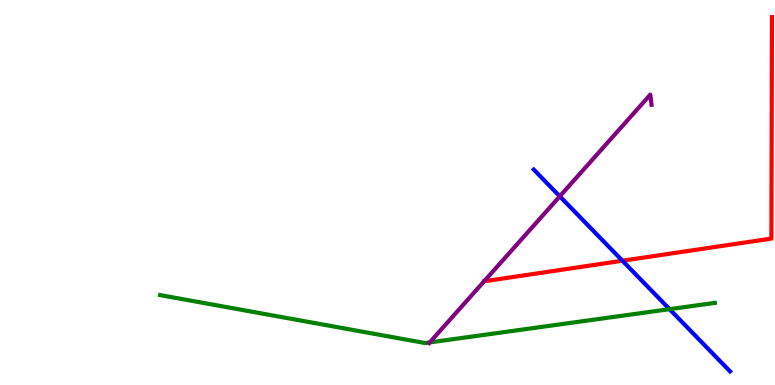[{'lines': ['blue', 'red'], 'intersections': [{'x': 8.03, 'y': 3.23}]}, {'lines': ['green', 'red'], 'intersections': []}, {'lines': ['purple', 'red'], 'intersections': [{'x': 6.25, 'y': 2.69}]}, {'lines': ['blue', 'green'], 'intersections': [{'x': 8.64, 'y': 1.97}]}, {'lines': ['blue', 'purple'], 'intersections': [{'x': 7.22, 'y': 4.9}]}, {'lines': ['green', 'purple'], 'intersections': [{'x': 5.54, 'y': 1.11}]}]